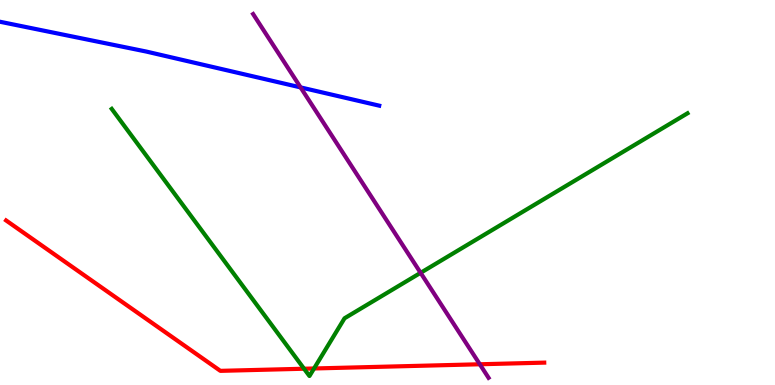[{'lines': ['blue', 'red'], 'intersections': []}, {'lines': ['green', 'red'], 'intersections': [{'x': 3.92, 'y': 0.423}, {'x': 4.05, 'y': 0.429}]}, {'lines': ['purple', 'red'], 'intersections': [{'x': 6.19, 'y': 0.538}]}, {'lines': ['blue', 'green'], 'intersections': []}, {'lines': ['blue', 'purple'], 'intersections': [{'x': 3.88, 'y': 7.73}]}, {'lines': ['green', 'purple'], 'intersections': [{'x': 5.43, 'y': 2.91}]}]